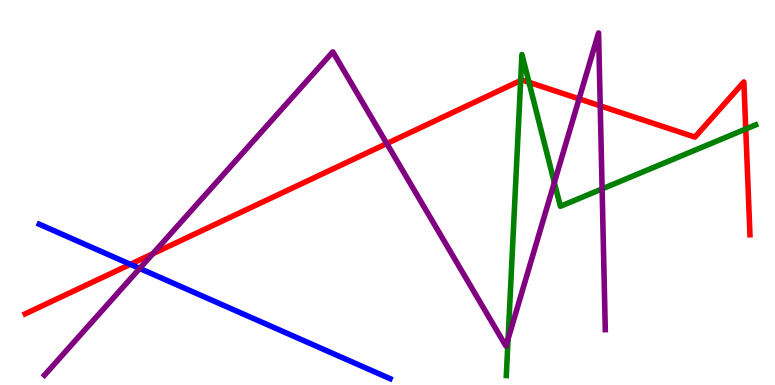[{'lines': ['blue', 'red'], 'intersections': [{'x': 1.68, 'y': 3.13}]}, {'lines': ['green', 'red'], 'intersections': [{'x': 6.72, 'y': 7.91}, {'x': 6.83, 'y': 7.86}, {'x': 9.62, 'y': 6.65}]}, {'lines': ['purple', 'red'], 'intersections': [{'x': 1.97, 'y': 3.41}, {'x': 4.99, 'y': 6.27}, {'x': 7.47, 'y': 7.43}, {'x': 7.74, 'y': 7.25}]}, {'lines': ['blue', 'green'], 'intersections': []}, {'lines': ['blue', 'purple'], 'intersections': [{'x': 1.8, 'y': 3.03}]}, {'lines': ['green', 'purple'], 'intersections': [{'x': 6.56, 'y': 1.2}, {'x': 7.15, 'y': 5.26}, {'x': 7.77, 'y': 5.09}]}]